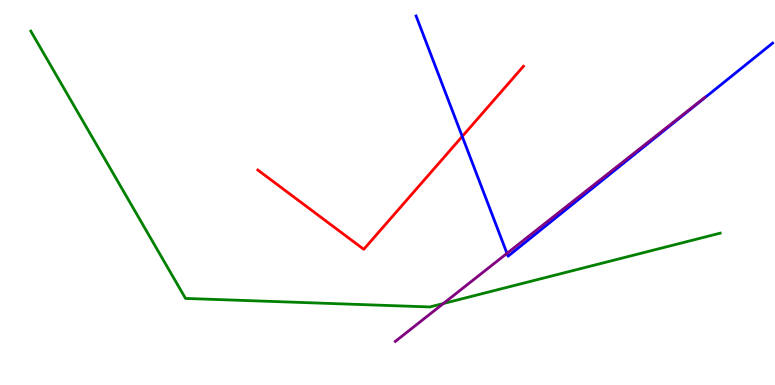[{'lines': ['blue', 'red'], 'intersections': [{'x': 5.96, 'y': 6.46}]}, {'lines': ['green', 'red'], 'intersections': []}, {'lines': ['purple', 'red'], 'intersections': []}, {'lines': ['blue', 'green'], 'intersections': []}, {'lines': ['blue', 'purple'], 'intersections': [{'x': 6.54, 'y': 3.42}]}, {'lines': ['green', 'purple'], 'intersections': [{'x': 5.72, 'y': 2.12}]}]